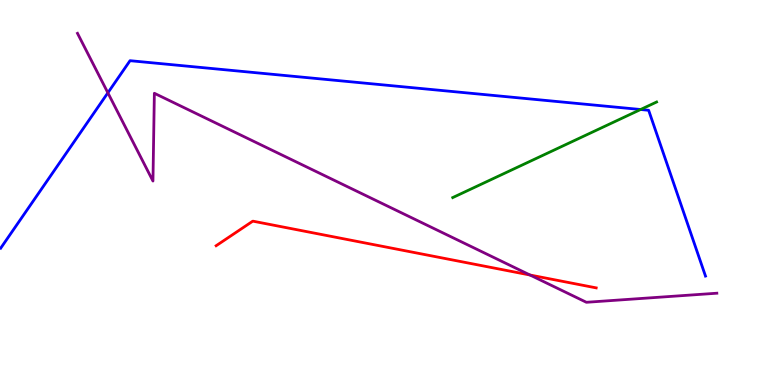[{'lines': ['blue', 'red'], 'intersections': []}, {'lines': ['green', 'red'], 'intersections': []}, {'lines': ['purple', 'red'], 'intersections': [{'x': 6.84, 'y': 2.86}]}, {'lines': ['blue', 'green'], 'intersections': [{'x': 8.27, 'y': 7.16}]}, {'lines': ['blue', 'purple'], 'intersections': [{'x': 1.39, 'y': 7.59}]}, {'lines': ['green', 'purple'], 'intersections': []}]